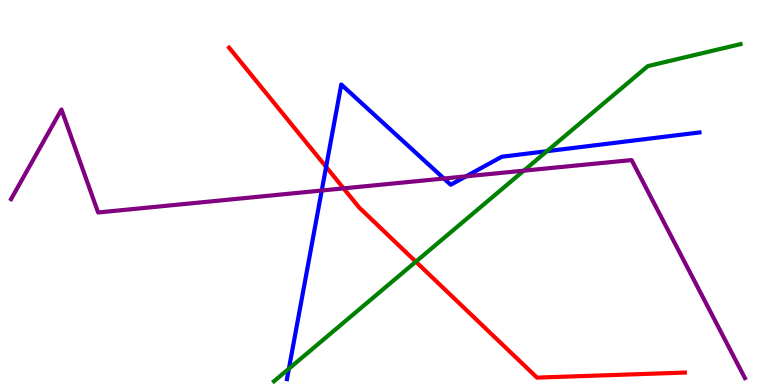[{'lines': ['blue', 'red'], 'intersections': [{'x': 4.21, 'y': 5.67}]}, {'lines': ['green', 'red'], 'intersections': [{'x': 5.37, 'y': 3.2}]}, {'lines': ['purple', 'red'], 'intersections': [{'x': 4.43, 'y': 5.11}]}, {'lines': ['blue', 'green'], 'intersections': [{'x': 3.73, 'y': 0.423}, {'x': 7.06, 'y': 6.07}]}, {'lines': ['blue', 'purple'], 'intersections': [{'x': 4.15, 'y': 5.05}, {'x': 5.73, 'y': 5.36}, {'x': 6.01, 'y': 5.42}]}, {'lines': ['green', 'purple'], 'intersections': [{'x': 6.76, 'y': 5.57}]}]